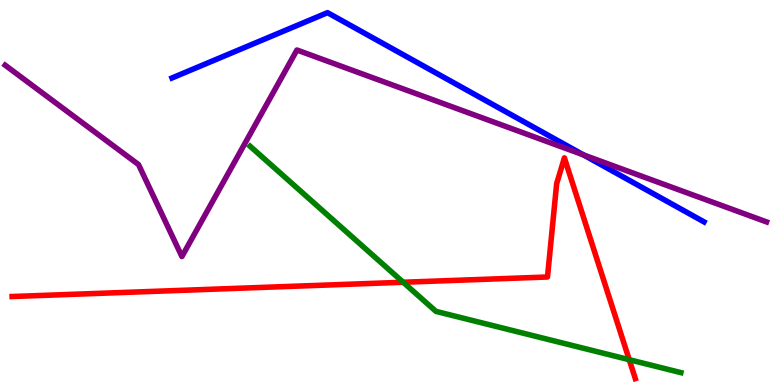[{'lines': ['blue', 'red'], 'intersections': []}, {'lines': ['green', 'red'], 'intersections': [{'x': 5.2, 'y': 2.67}, {'x': 8.12, 'y': 0.657}]}, {'lines': ['purple', 'red'], 'intersections': []}, {'lines': ['blue', 'green'], 'intersections': []}, {'lines': ['blue', 'purple'], 'intersections': [{'x': 7.53, 'y': 5.98}]}, {'lines': ['green', 'purple'], 'intersections': []}]